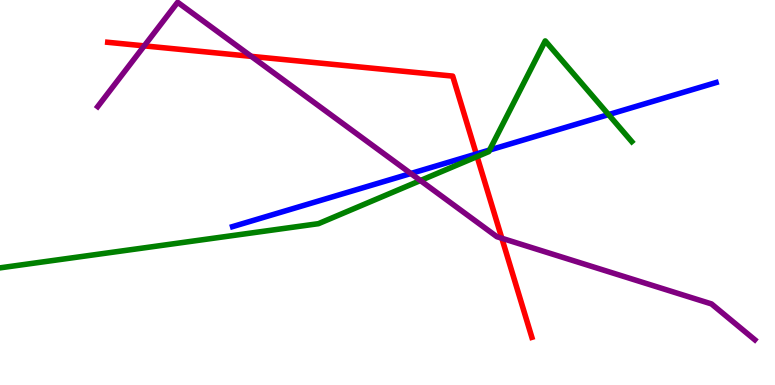[{'lines': ['blue', 'red'], 'intersections': [{'x': 6.15, 'y': 6.0}]}, {'lines': ['green', 'red'], 'intersections': [{'x': 6.16, 'y': 5.93}]}, {'lines': ['purple', 'red'], 'intersections': [{'x': 1.86, 'y': 8.81}, {'x': 3.24, 'y': 8.54}, {'x': 6.48, 'y': 3.81}]}, {'lines': ['blue', 'green'], 'intersections': [{'x': 6.32, 'y': 6.1}, {'x': 7.85, 'y': 7.02}]}, {'lines': ['blue', 'purple'], 'intersections': [{'x': 5.3, 'y': 5.49}]}, {'lines': ['green', 'purple'], 'intersections': [{'x': 5.42, 'y': 5.31}]}]